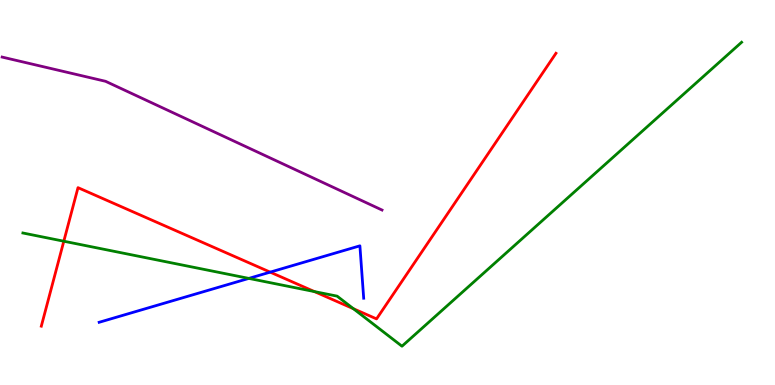[{'lines': ['blue', 'red'], 'intersections': [{'x': 3.49, 'y': 2.93}]}, {'lines': ['green', 'red'], 'intersections': [{'x': 0.823, 'y': 3.73}, {'x': 4.06, 'y': 2.43}, {'x': 4.56, 'y': 1.98}]}, {'lines': ['purple', 'red'], 'intersections': []}, {'lines': ['blue', 'green'], 'intersections': [{'x': 3.21, 'y': 2.77}]}, {'lines': ['blue', 'purple'], 'intersections': []}, {'lines': ['green', 'purple'], 'intersections': []}]